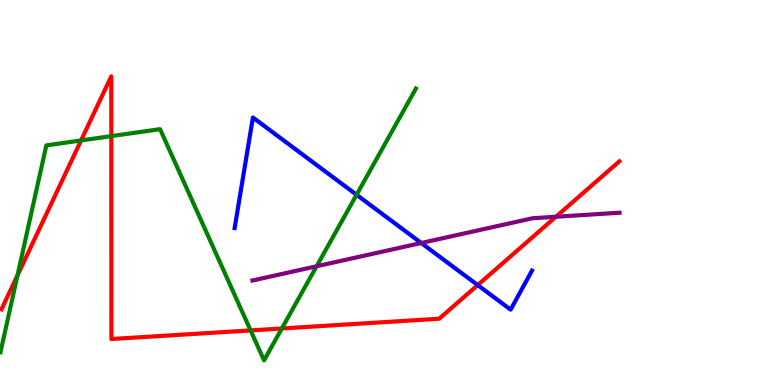[{'lines': ['blue', 'red'], 'intersections': [{'x': 6.16, 'y': 2.6}]}, {'lines': ['green', 'red'], 'intersections': [{'x': 0.226, 'y': 2.85}, {'x': 1.05, 'y': 6.35}, {'x': 1.44, 'y': 6.46}, {'x': 3.23, 'y': 1.42}, {'x': 3.64, 'y': 1.47}]}, {'lines': ['purple', 'red'], 'intersections': [{'x': 7.17, 'y': 4.37}]}, {'lines': ['blue', 'green'], 'intersections': [{'x': 4.6, 'y': 4.94}]}, {'lines': ['blue', 'purple'], 'intersections': [{'x': 5.44, 'y': 3.69}]}, {'lines': ['green', 'purple'], 'intersections': [{'x': 4.09, 'y': 3.08}]}]